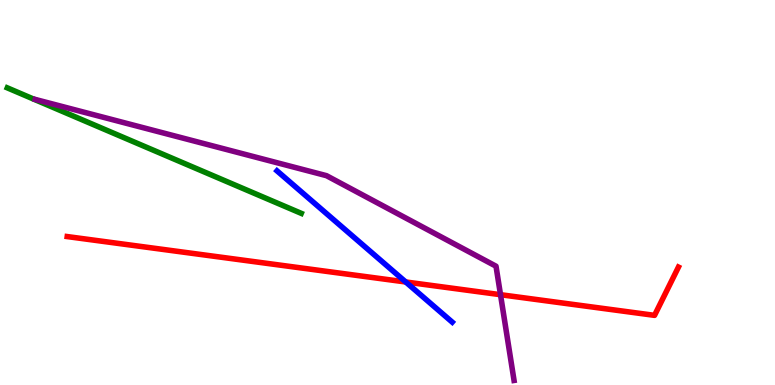[{'lines': ['blue', 'red'], 'intersections': [{'x': 5.24, 'y': 2.68}]}, {'lines': ['green', 'red'], 'intersections': []}, {'lines': ['purple', 'red'], 'intersections': [{'x': 6.46, 'y': 2.35}]}, {'lines': ['blue', 'green'], 'intersections': []}, {'lines': ['blue', 'purple'], 'intersections': []}, {'lines': ['green', 'purple'], 'intersections': []}]